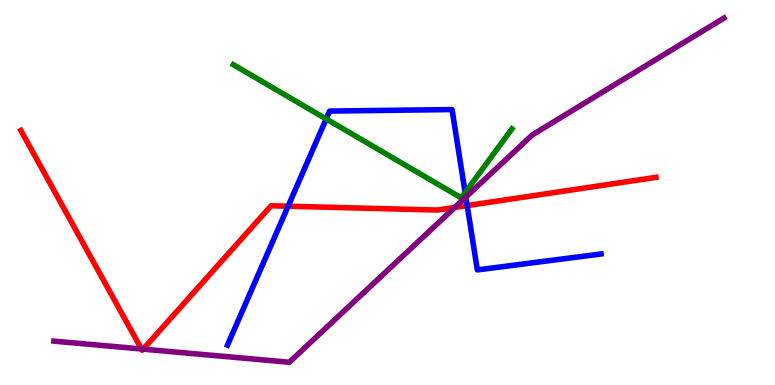[{'lines': ['blue', 'red'], 'intersections': [{'x': 3.72, 'y': 4.64}, {'x': 6.03, 'y': 4.66}]}, {'lines': ['green', 'red'], 'intersections': []}, {'lines': ['purple', 'red'], 'intersections': [{'x': 1.82, 'y': 0.935}, {'x': 1.85, 'y': 0.931}, {'x': 5.87, 'y': 4.61}]}, {'lines': ['blue', 'green'], 'intersections': [{'x': 4.21, 'y': 6.91}, {'x': 6.0, 'y': 5.0}]}, {'lines': ['blue', 'purple'], 'intersections': [{'x': 6.01, 'y': 4.88}]}, {'lines': ['green', 'purple'], 'intersections': []}]